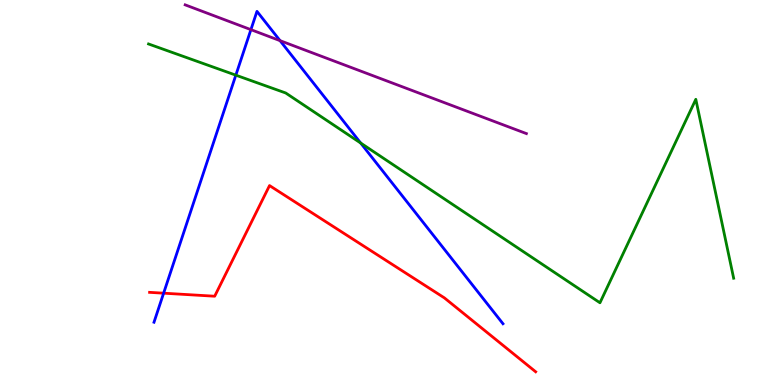[{'lines': ['blue', 'red'], 'intersections': [{'x': 2.11, 'y': 2.38}]}, {'lines': ['green', 'red'], 'intersections': []}, {'lines': ['purple', 'red'], 'intersections': []}, {'lines': ['blue', 'green'], 'intersections': [{'x': 3.04, 'y': 8.05}, {'x': 4.65, 'y': 6.28}]}, {'lines': ['blue', 'purple'], 'intersections': [{'x': 3.24, 'y': 9.23}, {'x': 3.61, 'y': 8.94}]}, {'lines': ['green', 'purple'], 'intersections': []}]